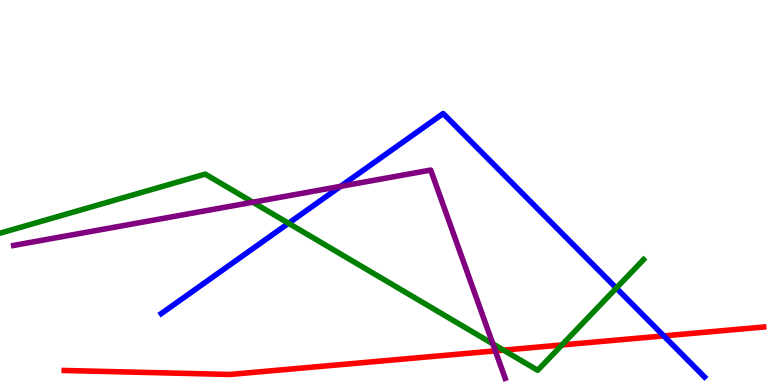[{'lines': ['blue', 'red'], 'intersections': [{'x': 8.56, 'y': 1.28}]}, {'lines': ['green', 'red'], 'intersections': [{'x': 6.5, 'y': 0.905}, {'x': 7.25, 'y': 1.04}]}, {'lines': ['purple', 'red'], 'intersections': [{'x': 6.39, 'y': 0.887}]}, {'lines': ['blue', 'green'], 'intersections': [{'x': 3.72, 'y': 4.2}, {'x': 7.95, 'y': 2.52}]}, {'lines': ['blue', 'purple'], 'intersections': [{'x': 4.39, 'y': 5.16}]}, {'lines': ['green', 'purple'], 'intersections': [{'x': 3.26, 'y': 4.75}, {'x': 6.36, 'y': 1.07}]}]